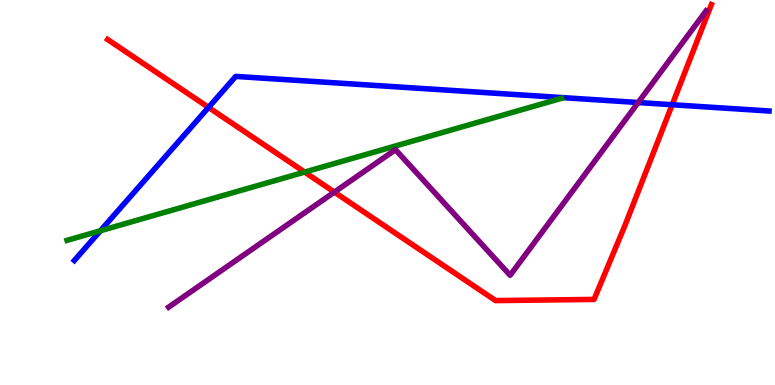[{'lines': ['blue', 'red'], 'intersections': [{'x': 2.69, 'y': 7.21}, {'x': 8.67, 'y': 7.28}]}, {'lines': ['green', 'red'], 'intersections': [{'x': 3.93, 'y': 5.53}]}, {'lines': ['purple', 'red'], 'intersections': [{'x': 4.31, 'y': 5.01}]}, {'lines': ['blue', 'green'], 'intersections': [{'x': 1.3, 'y': 4.01}]}, {'lines': ['blue', 'purple'], 'intersections': [{'x': 8.23, 'y': 7.34}]}, {'lines': ['green', 'purple'], 'intersections': []}]